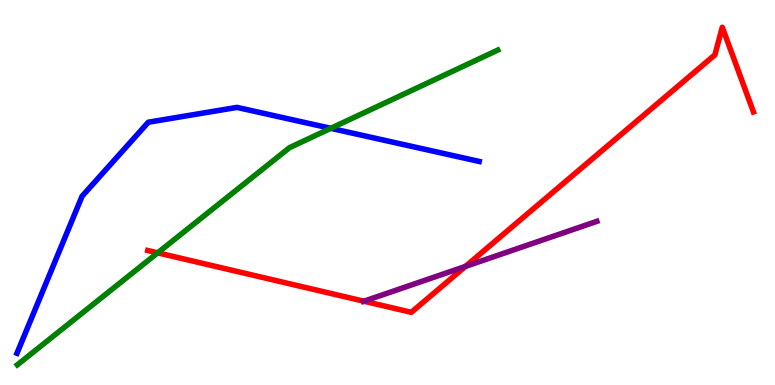[{'lines': ['blue', 'red'], 'intersections': []}, {'lines': ['green', 'red'], 'intersections': [{'x': 2.03, 'y': 3.43}]}, {'lines': ['purple', 'red'], 'intersections': [{'x': 4.7, 'y': 2.18}, {'x': 6.01, 'y': 3.08}]}, {'lines': ['blue', 'green'], 'intersections': [{'x': 4.27, 'y': 6.67}]}, {'lines': ['blue', 'purple'], 'intersections': []}, {'lines': ['green', 'purple'], 'intersections': []}]